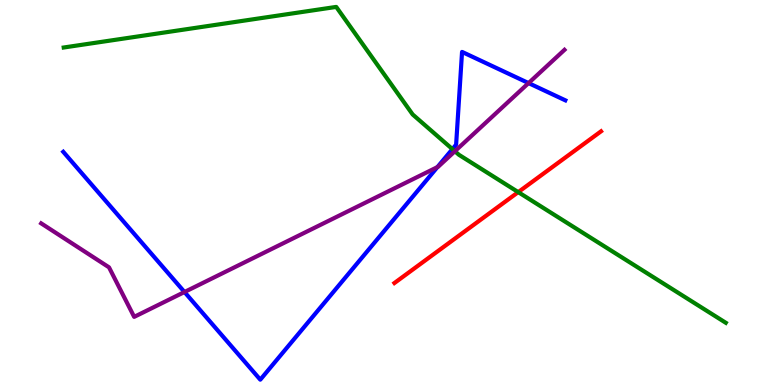[{'lines': ['blue', 'red'], 'intersections': []}, {'lines': ['green', 'red'], 'intersections': [{'x': 6.69, 'y': 5.01}]}, {'lines': ['purple', 'red'], 'intersections': []}, {'lines': ['blue', 'green'], 'intersections': [{'x': 5.84, 'y': 6.13}]}, {'lines': ['blue', 'purple'], 'intersections': [{'x': 2.38, 'y': 2.42}, {'x': 5.64, 'y': 5.66}, {'x': 6.82, 'y': 7.84}]}, {'lines': ['green', 'purple'], 'intersections': [{'x': 5.87, 'y': 6.07}]}]